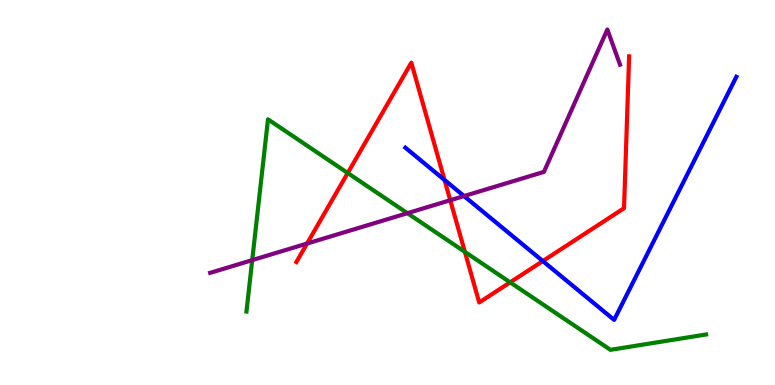[{'lines': ['blue', 'red'], 'intersections': [{'x': 5.74, 'y': 5.33}, {'x': 7.0, 'y': 3.22}]}, {'lines': ['green', 'red'], 'intersections': [{'x': 4.49, 'y': 5.51}, {'x': 6.0, 'y': 3.46}, {'x': 6.58, 'y': 2.67}]}, {'lines': ['purple', 'red'], 'intersections': [{'x': 3.96, 'y': 3.67}, {'x': 5.81, 'y': 4.8}]}, {'lines': ['blue', 'green'], 'intersections': []}, {'lines': ['blue', 'purple'], 'intersections': [{'x': 5.99, 'y': 4.91}]}, {'lines': ['green', 'purple'], 'intersections': [{'x': 3.25, 'y': 3.24}, {'x': 5.26, 'y': 4.46}]}]